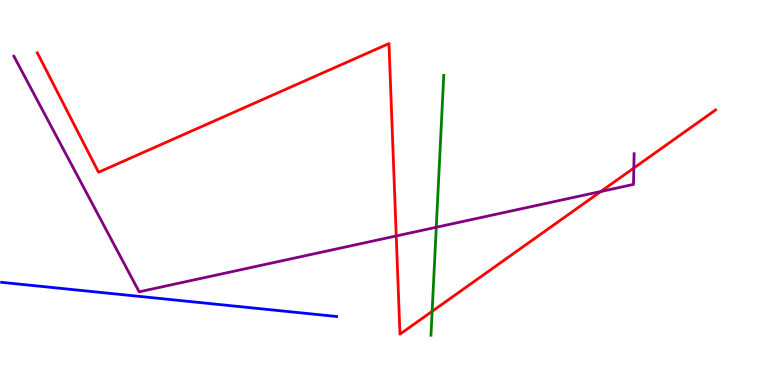[{'lines': ['blue', 'red'], 'intersections': []}, {'lines': ['green', 'red'], 'intersections': [{'x': 5.58, 'y': 1.91}]}, {'lines': ['purple', 'red'], 'intersections': [{'x': 5.11, 'y': 3.87}, {'x': 7.75, 'y': 5.03}, {'x': 8.18, 'y': 5.64}]}, {'lines': ['blue', 'green'], 'intersections': []}, {'lines': ['blue', 'purple'], 'intersections': []}, {'lines': ['green', 'purple'], 'intersections': [{'x': 5.63, 'y': 4.1}]}]